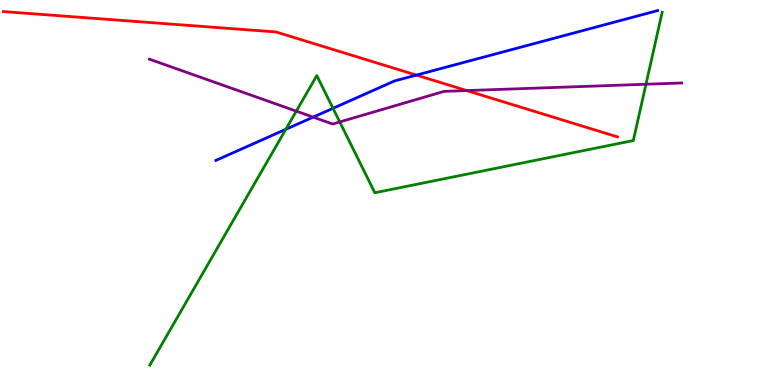[{'lines': ['blue', 'red'], 'intersections': [{'x': 5.37, 'y': 8.05}]}, {'lines': ['green', 'red'], 'intersections': []}, {'lines': ['purple', 'red'], 'intersections': [{'x': 6.02, 'y': 7.65}]}, {'lines': ['blue', 'green'], 'intersections': [{'x': 3.69, 'y': 6.64}, {'x': 4.3, 'y': 7.19}]}, {'lines': ['blue', 'purple'], 'intersections': [{'x': 4.04, 'y': 6.96}]}, {'lines': ['green', 'purple'], 'intersections': [{'x': 3.82, 'y': 7.11}, {'x': 4.38, 'y': 6.83}, {'x': 8.34, 'y': 7.81}]}]